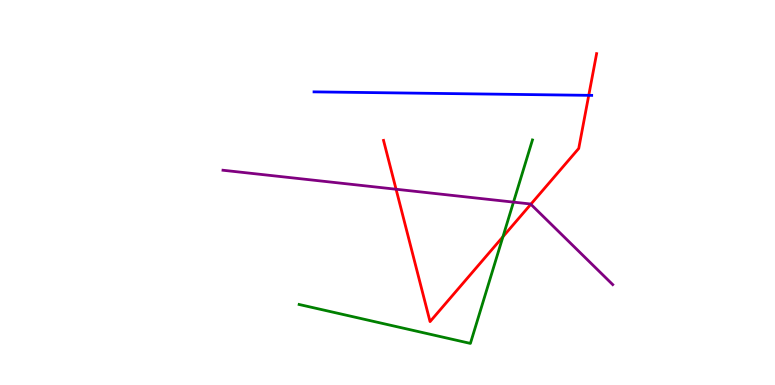[{'lines': ['blue', 'red'], 'intersections': [{'x': 7.6, 'y': 7.52}]}, {'lines': ['green', 'red'], 'intersections': [{'x': 6.49, 'y': 3.85}]}, {'lines': ['purple', 'red'], 'intersections': [{'x': 5.11, 'y': 5.08}, {'x': 6.85, 'y': 4.69}]}, {'lines': ['blue', 'green'], 'intersections': []}, {'lines': ['blue', 'purple'], 'intersections': []}, {'lines': ['green', 'purple'], 'intersections': [{'x': 6.63, 'y': 4.75}]}]